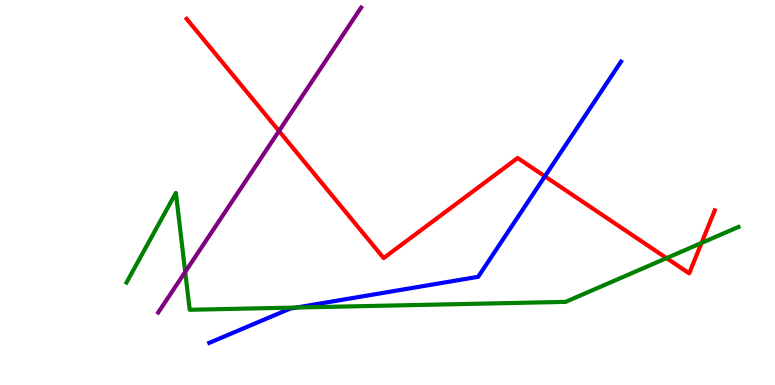[{'lines': ['blue', 'red'], 'intersections': [{'x': 7.03, 'y': 5.42}]}, {'lines': ['green', 'red'], 'intersections': [{'x': 8.6, 'y': 3.3}, {'x': 9.05, 'y': 3.69}]}, {'lines': ['purple', 'red'], 'intersections': [{'x': 3.6, 'y': 6.6}]}, {'lines': ['blue', 'green'], 'intersections': [{'x': 3.83, 'y': 2.01}]}, {'lines': ['blue', 'purple'], 'intersections': []}, {'lines': ['green', 'purple'], 'intersections': [{'x': 2.39, 'y': 2.94}]}]